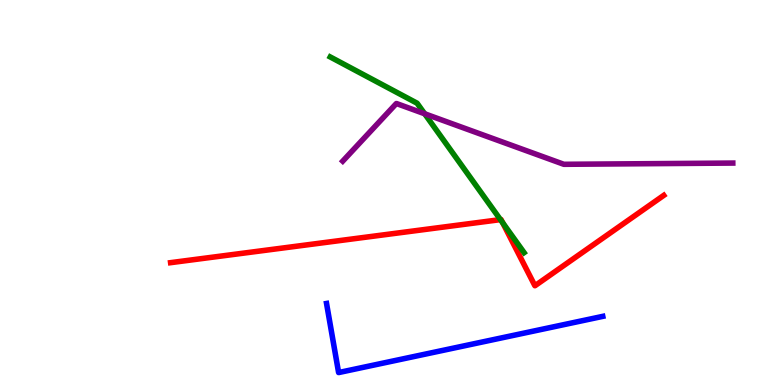[{'lines': ['blue', 'red'], 'intersections': []}, {'lines': ['green', 'red'], 'intersections': [{'x': 6.46, 'y': 4.3}, {'x': 6.49, 'y': 4.22}]}, {'lines': ['purple', 'red'], 'intersections': []}, {'lines': ['blue', 'green'], 'intersections': []}, {'lines': ['blue', 'purple'], 'intersections': []}, {'lines': ['green', 'purple'], 'intersections': [{'x': 5.48, 'y': 7.05}]}]